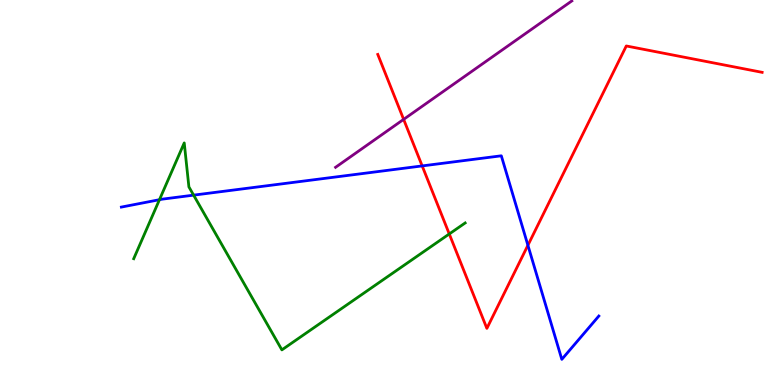[{'lines': ['blue', 'red'], 'intersections': [{'x': 5.45, 'y': 5.69}, {'x': 6.81, 'y': 3.63}]}, {'lines': ['green', 'red'], 'intersections': [{'x': 5.8, 'y': 3.92}]}, {'lines': ['purple', 'red'], 'intersections': [{'x': 5.21, 'y': 6.9}]}, {'lines': ['blue', 'green'], 'intersections': [{'x': 2.06, 'y': 4.81}, {'x': 2.5, 'y': 4.93}]}, {'lines': ['blue', 'purple'], 'intersections': []}, {'lines': ['green', 'purple'], 'intersections': []}]